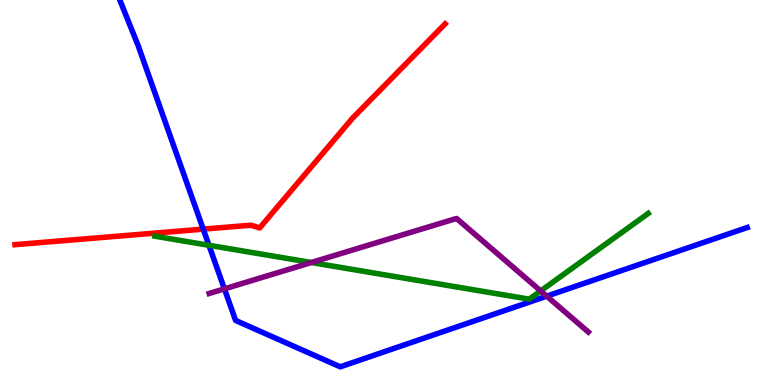[{'lines': ['blue', 'red'], 'intersections': [{'x': 2.62, 'y': 4.05}]}, {'lines': ['green', 'red'], 'intersections': []}, {'lines': ['purple', 'red'], 'intersections': []}, {'lines': ['blue', 'green'], 'intersections': [{'x': 2.7, 'y': 3.63}]}, {'lines': ['blue', 'purple'], 'intersections': [{'x': 2.9, 'y': 2.5}, {'x': 7.05, 'y': 2.31}]}, {'lines': ['green', 'purple'], 'intersections': [{'x': 4.02, 'y': 3.18}, {'x': 6.98, 'y': 2.44}]}]